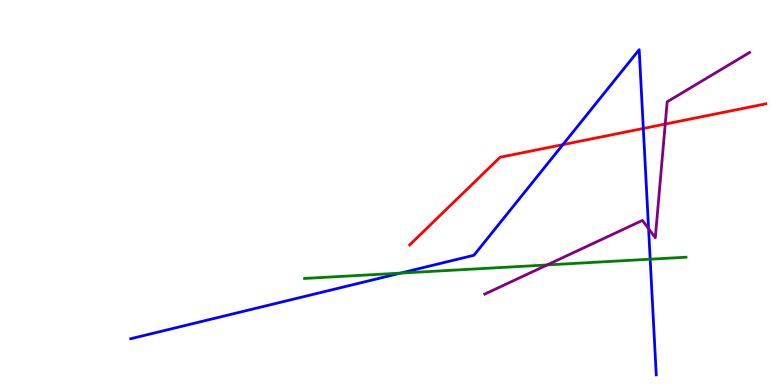[{'lines': ['blue', 'red'], 'intersections': [{'x': 7.26, 'y': 6.24}, {'x': 8.3, 'y': 6.66}]}, {'lines': ['green', 'red'], 'intersections': []}, {'lines': ['purple', 'red'], 'intersections': [{'x': 8.58, 'y': 6.78}]}, {'lines': ['blue', 'green'], 'intersections': [{'x': 5.17, 'y': 2.91}, {'x': 8.39, 'y': 3.27}]}, {'lines': ['blue', 'purple'], 'intersections': [{'x': 8.37, 'y': 4.06}]}, {'lines': ['green', 'purple'], 'intersections': [{'x': 7.06, 'y': 3.12}]}]